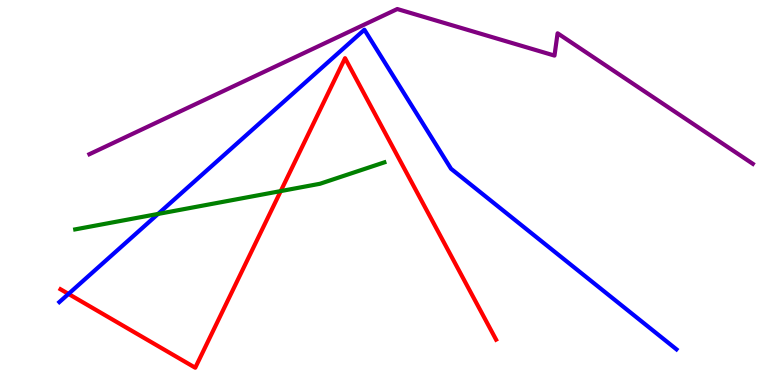[{'lines': ['blue', 'red'], 'intersections': [{'x': 0.884, 'y': 2.37}]}, {'lines': ['green', 'red'], 'intersections': [{'x': 3.62, 'y': 5.04}]}, {'lines': ['purple', 'red'], 'intersections': []}, {'lines': ['blue', 'green'], 'intersections': [{'x': 2.04, 'y': 4.44}]}, {'lines': ['blue', 'purple'], 'intersections': []}, {'lines': ['green', 'purple'], 'intersections': []}]